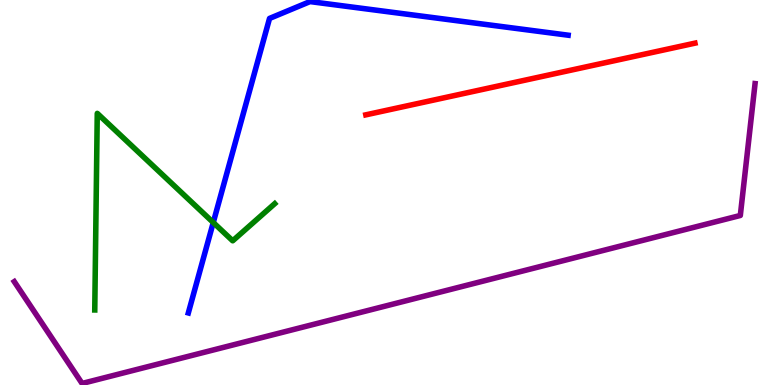[{'lines': ['blue', 'red'], 'intersections': []}, {'lines': ['green', 'red'], 'intersections': []}, {'lines': ['purple', 'red'], 'intersections': []}, {'lines': ['blue', 'green'], 'intersections': [{'x': 2.75, 'y': 4.22}]}, {'lines': ['blue', 'purple'], 'intersections': []}, {'lines': ['green', 'purple'], 'intersections': []}]